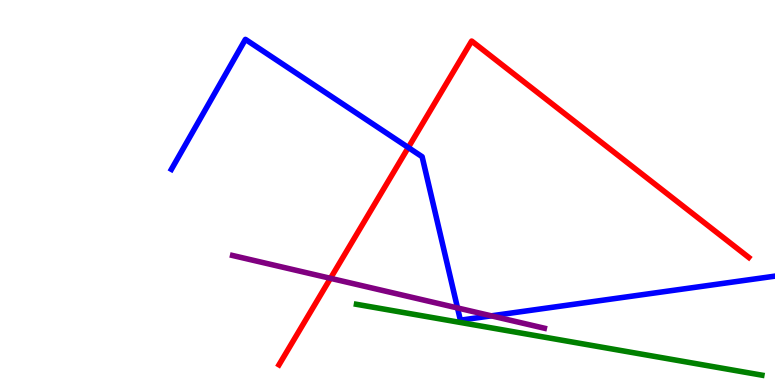[{'lines': ['blue', 'red'], 'intersections': [{'x': 5.27, 'y': 6.17}]}, {'lines': ['green', 'red'], 'intersections': []}, {'lines': ['purple', 'red'], 'intersections': [{'x': 4.26, 'y': 2.77}]}, {'lines': ['blue', 'green'], 'intersections': []}, {'lines': ['blue', 'purple'], 'intersections': [{'x': 5.9, 'y': 2.0}, {'x': 6.34, 'y': 1.8}]}, {'lines': ['green', 'purple'], 'intersections': []}]